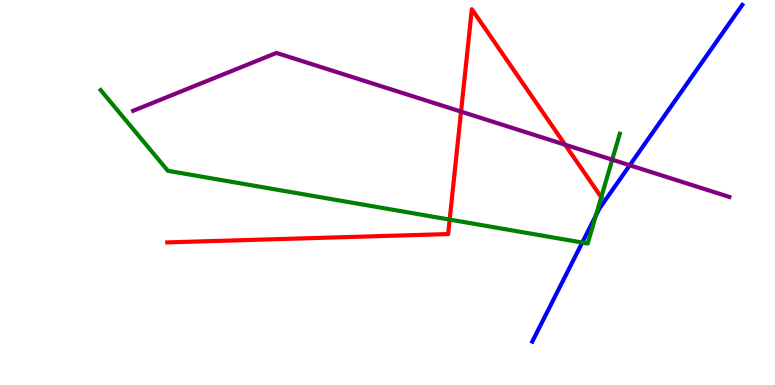[{'lines': ['blue', 'red'], 'intersections': []}, {'lines': ['green', 'red'], 'intersections': [{'x': 5.8, 'y': 4.3}, {'x': 7.76, 'y': 4.88}]}, {'lines': ['purple', 'red'], 'intersections': [{'x': 5.95, 'y': 7.1}, {'x': 7.29, 'y': 6.24}]}, {'lines': ['blue', 'green'], 'intersections': [{'x': 7.51, 'y': 3.7}, {'x': 7.69, 'y': 4.4}]}, {'lines': ['blue', 'purple'], 'intersections': [{'x': 8.13, 'y': 5.71}]}, {'lines': ['green', 'purple'], 'intersections': [{'x': 7.9, 'y': 5.85}]}]